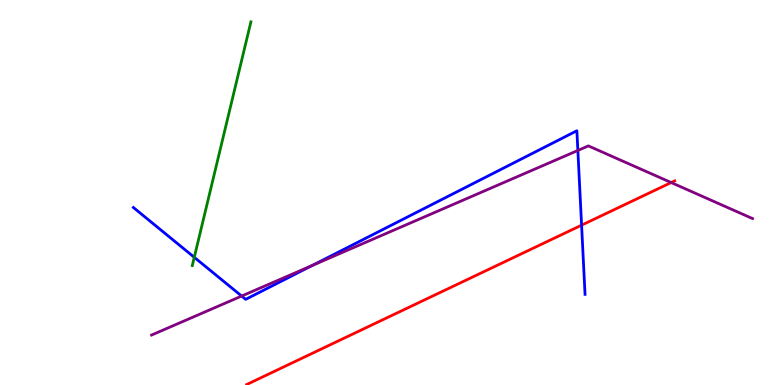[{'lines': ['blue', 'red'], 'intersections': [{'x': 7.5, 'y': 4.15}]}, {'lines': ['green', 'red'], 'intersections': []}, {'lines': ['purple', 'red'], 'intersections': [{'x': 8.66, 'y': 5.26}]}, {'lines': ['blue', 'green'], 'intersections': [{'x': 2.51, 'y': 3.32}]}, {'lines': ['blue', 'purple'], 'intersections': [{'x': 3.12, 'y': 2.31}, {'x': 4.03, 'y': 3.1}, {'x': 7.46, 'y': 6.09}]}, {'lines': ['green', 'purple'], 'intersections': []}]